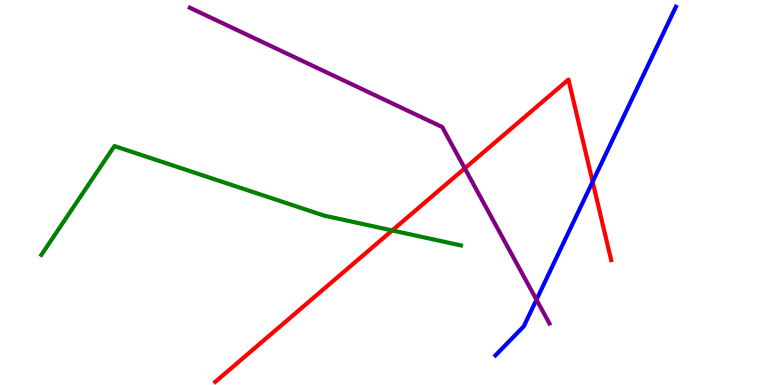[{'lines': ['blue', 'red'], 'intersections': [{'x': 7.65, 'y': 5.28}]}, {'lines': ['green', 'red'], 'intersections': [{'x': 5.06, 'y': 4.01}]}, {'lines': ['purple', 'red'], 'intersections': [{'x': 6.0, 'y': 5.63}]}, {'lines': ['blue', 'green'], 'intersections': []}, {'lines': ['blue', 'purple'], 'intersections': [{'x': 6.92, 'y': 2.22}]}, {'lines': ['green', 'purple'], 'intersections': []}]